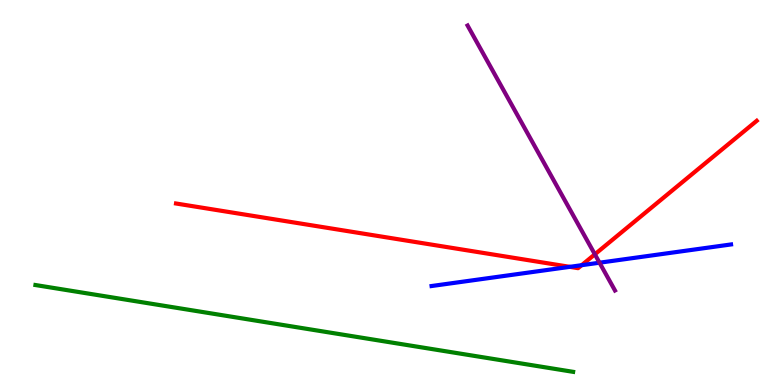[{'lines': ['blue', 'red'], 'intersections': [{'x': 7.35, 'y': 3.07}, {'x': 7.51, 'y': 3.11}]}, {'lines': ['green', 'red'], 'intersections': []}, {'lines': ['purple', 'red'], 'intersections': [{'x': 7.68, 'y': 3.39}]}, {'lines': ['blue', 'green'], 'intersections': []}, {'lines': ['blue', 'purple'], 'intersections': [{'x': 7.74, 'y': 3.18}]}, {'lines': ['green', 'purple'], 'intersections': []}]